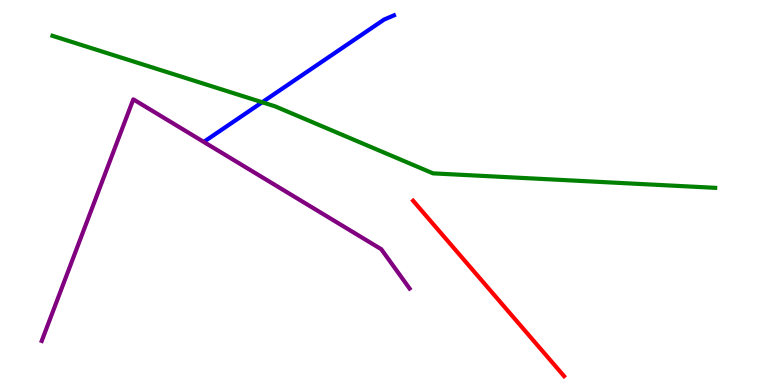[{'lines': ['blue', 'red'], 'intersections': []}, {'lines': ['green', 'red'], 'intersections': []}, {'lines': ['purple', 'red'], 'intersections': []}, {'lines': ['blue', 'green'], 'intersections': [{'x': 3.38, 'y': 7.34}]}, {'lines': ['blue', 'purple'], 'intersections': []}, {'lines': ['green', 'purple'], 'intersections': []}]